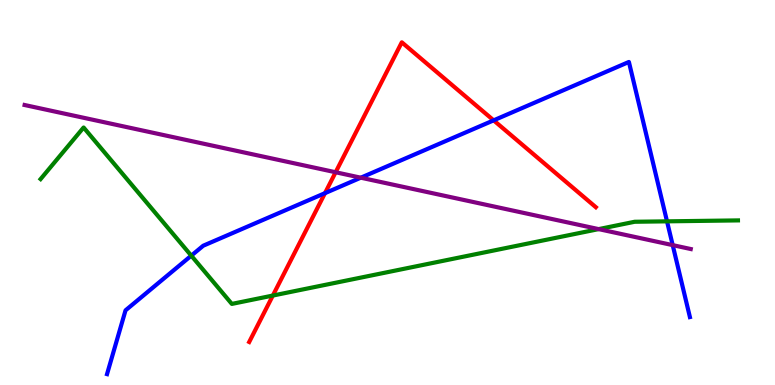[{'lines': ['blue', 'red'], 'intersections': [{'x': 4.19, 'y': 4.98}, {'x': 6.37, 'y': 6.87}]}, {'lines': ['green', 'red'], 'intersections': [{'x': 3.52, 'y': 2.32}]}, {'lines': ['purple', 'red'], 'intersections': [{'x': 4.33, 'y': 5.53}]}, {'lines': ['blue', 'green'], 'intersections': [{'x': 2.47, 'y': 3.36}, {'x': 8.61, 'y': 4.25}]}, {'lines': ['blue', 'purple'], 'intersections': [{'x': 4.66, 'y': 5.38}, {'x': 8.68, 'y': 3.63}]}, {'lines': ['green', 'purple'], 'intersections': [{'x': 7.72, 'y': 4.05}]}]